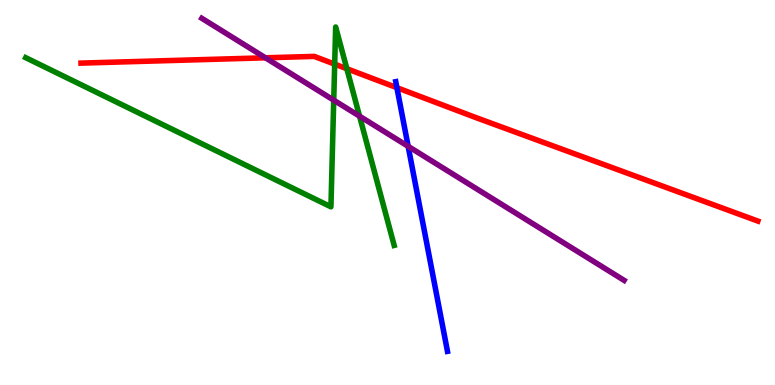[{'lines': ['blue', 'red'], 'intersections': [{'x': 5.12, 'y': 7.72}]}, {'lines': ['green', 'red'], 'intersections': [{'x': 4.32, 'y': 8.33}, {'x': 4.48, 'y': 8.21}]}, {'lines': ['purple', 'red'], 'intersections': [{'x': 3.43, 'y': 8.5}]}, {'lines': ['blue', 'green'], 'intersections': []}, {'lines': ['blue', 'purple'], 'intersections': [{'x': 5.27, 'y': 6.2}]}, {'lines': ['green', 'purple'], 'intersections': [{'x': 4.31, 'y': 7.4}, {'x': 4.64, 'y': 6.98}]}]